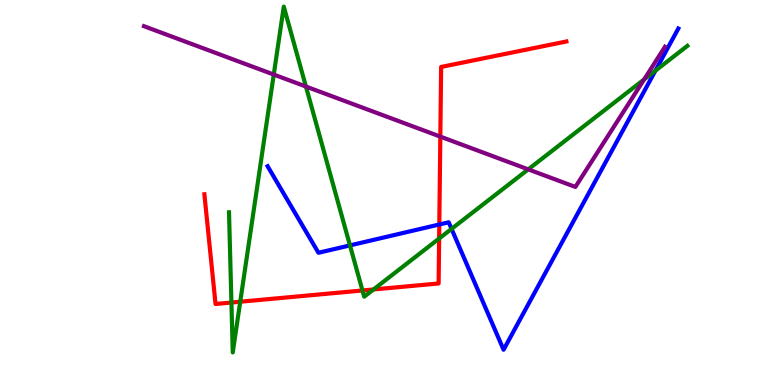[{'lines': ['blue', 'red'], 'intersections': [{'x': 5.67, 'y': 4.17}]}, {'lines': ['green', 'red'], 'intersections': [{'x': 2.99, 'y': 2.14}, {'x': 3.1, 'y': 2.16}, {'x': 4.68, 'y': 2.46}, {'x': 4.82, 'y': 2.48}, {'x': 5.67, 'y': 3.8}]}, {'lines': ['purple', 'red'], 'intersections': [{'x': 5.68, 'y': 6.45}]}, {'lines': ['blue', 'green'], 'intersections': [{'x': 4.52, 'y': 3.63}, {'x': 5.83, 'y': 4.05}, {'x': 8.46, 'y': 8.16}]}, {'lines': ['blue', 'purple'], 'intersections': []}, {'lines': ['green', 'purple'], 'intersections': [{'x': 3.53, 'y': 8.06}, {'x': 3.95, 'y': 7.75}, {'x': 6.82, 'y': 5.6}, {'x': 8.31, 'y': 7.94}]}]